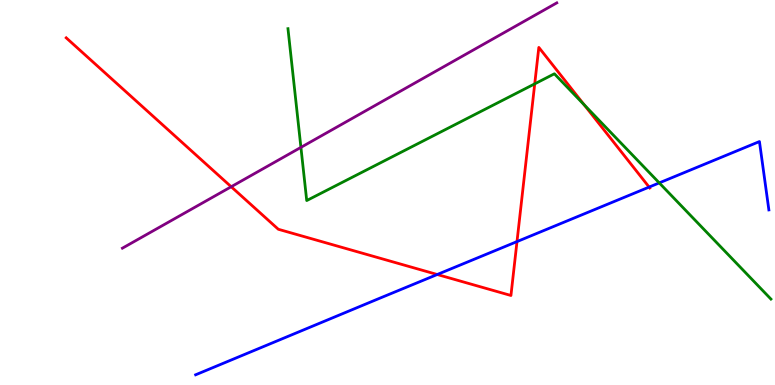[{'lines': ['blue', 'red'], 'intersections': [{'x': 5.64, 'y': 2.87}, {'x': 6.67, 'y': 3.72}, {'x': 8.38, 'y': 5.14}]}, {'lines': ['green', 'red'], 'intersections': [{'x': 6.9, 'y': 7.82}, {'x': 7.54, 'y': 7.28}]}, {'lines': ['purple', 'red'], 'intersections': [{'x': 2.98, 'y': 5.15}]}, {'lines': ['blue', 'green'], 'intersections': [{'x': 8.51, 'y': 5.25}]}, {'lines': ['blue', 'purple'], 'intersections': []}, {'lines': ['green', 'purple'], 'intersections': [{'x': 3.88, 'y': 6.17}]}]